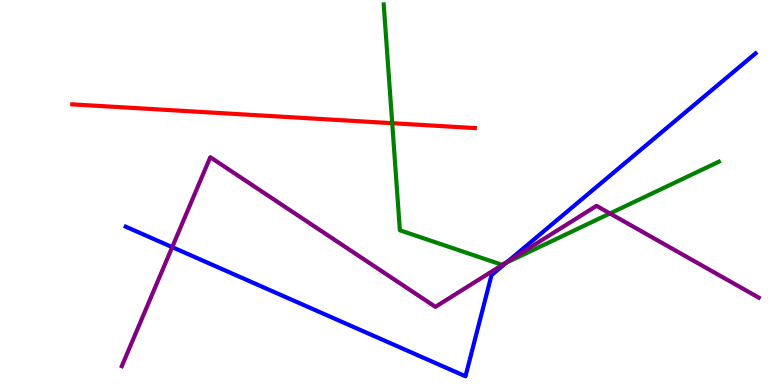[{'lines': ['blue', 'red'], 'intersections': []}, {'lines': ['green', 'red'], 'intersections': [{'x': 5.06, 'y': 6.8}]}, {'lines': ['purple', 'red'], 'intersections': []}, {'lines': ['blue', 'green'], 'intersections': [{'x': 6.53, 'y': 3.18}]}, {'lines': ['blue', 'purple'], 'intersections': [{'x': 2.22, 'y': 3.58}, {'x': 6.55, 'y': 3.21}]}, {'lines': ['green', 'purple'], 'intersections': [{'x': 6.5, 'y': 3.15}, {'x': 7.87, 'y': 4.46}]}]